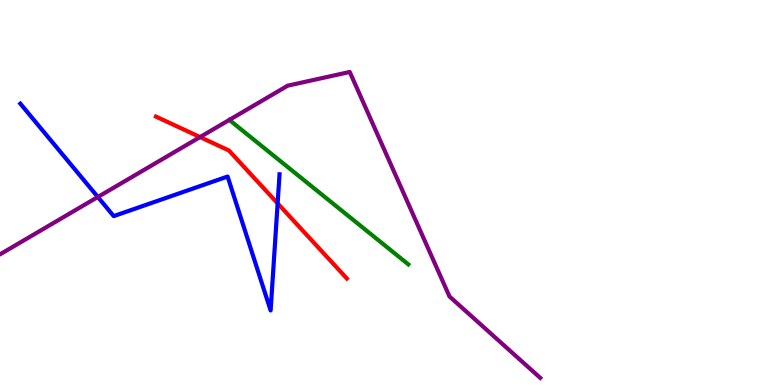[{'lines': ['blue', 'red'], 'intersections': [{'x': 3.58, 'y': 4.72}]}, {'lines': ['green', 'red'], 'intersections': []}, {'lines': ['purple', 'red'], 'intersections': [{'x': 2.58, 'y': 6.44}]}, {'lines': ['blue', 'green'], 'intersections': []}, {'lines': ['blue', 'purple'], 'intersections': [{'x': 1.26, 'y': 4.88}]}, {'lines': ['green', 'purple'], 'intersections': []}]